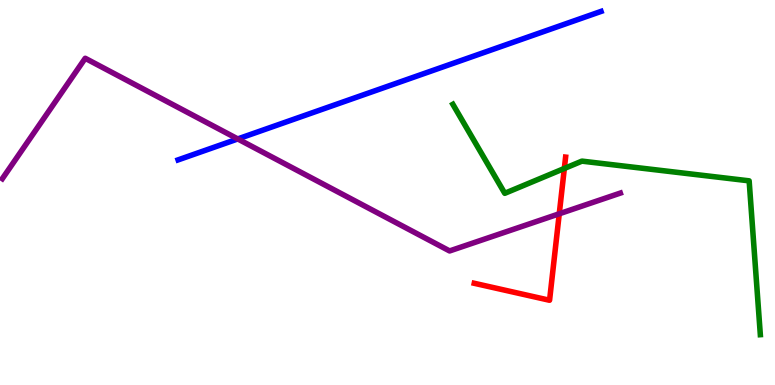[{'lines': ['blue', 'red'], 'intersections': []}, {'lines': ['green', 'red'], 'intersections': [{'x': 7.28, 'y': 5.62}]}, {'lines': ['purple', 'red'], 'intersections': [{'x': 7.22, 'y': 4.45}]}, {'lines': ['blue', 'green'], 'intersections': []}, {'lines': ['blue', 'purple'], 'intersections': [{'x': 3.07, 'y': 6.39}]}, {'lines': ['green', 'purple'], 'intersections': []}]